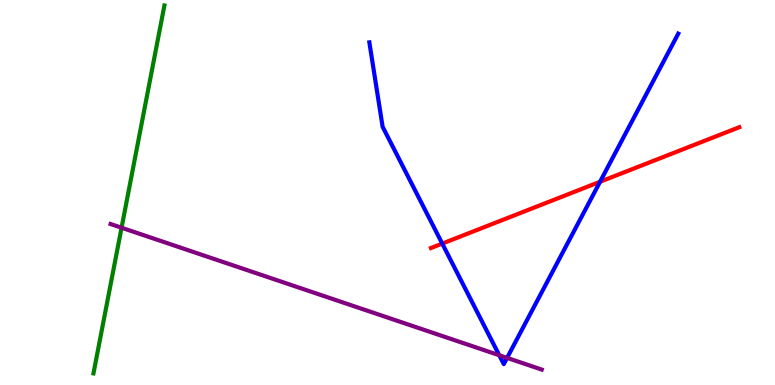[{'lines': ['blue', 'red'], 'intersections': [{'x': 5.71, 'y': 3.67}, {'x': 7.74, 'y': 5.28}]}, {'lines': ['green', 'red'], 'intersections': []}, {'lines': ['purple', 'red'], 'intersections': []}, {'lines': ['blue', 'green'], 'intersections': []}, {'lines': ['blue', 'purple'], 'intersections': [{'x': 6.44, 'y': 0.773}, {'x': 6.54, 'y': 0.704}]}, {'lines': ['green', 'purple'], 'intersections': [{'x': 1.57, 'y': 4.08}]}]